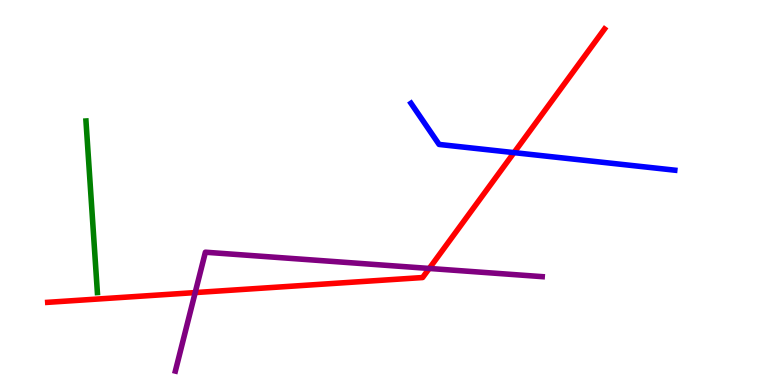[{'lines': ['blue', 'red'], 'intersections': [{'x': 6.63, 'y': 6.04}]}, {'lines': ['green', 'red'], 'intersections': []}, {'lines': ['purple', 'red'], 'intersections': [{'x': 2.52, 'y': 2.4}, {'x': 5.54, 'y': 3.03}]}, {'lines': ['blue', 'green'], 'intersections': []}, {'lines': ['blue', 'purple'], 'intersections': []}, {'lines': ['green', 'purple'], 'intersections': []}]